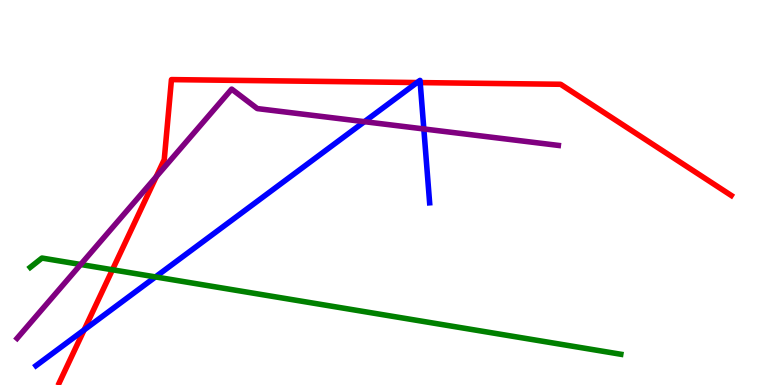[{'lines': ['blue', 'red'], 'intersections': [{'x': 1.09, 'y': 1.43}, {'x': 5.38, 'y': 7.86}, {'x': 5.42, 'y': 7.85}]}, {'lines': ['green', 'red'], 'intersections': [{'x': 1.45, 'y': 2.99}]}, {'lines': ['purple', 'red'], 'intersections': [{'x': 2.02, 'y': 5.41}]}, {'lines': ['blue', 'green'], 'intersections': [{'x': 2.01, 'y': 2.81}]}, {'lines': ['blue', 'purple'], 'intersections': [{'x': 4.7, 'y': 6.84}, {'x': 5.47, 'y': 6.65}]}, {'lines': ['green', 'purple'], 'intersections': [{'x': 1.04, 'y': 3.13}]}]